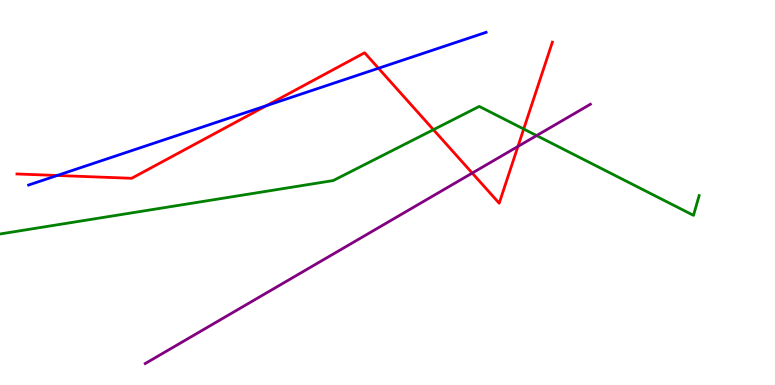[{'lines': ['blue', 'red'], 'intersections': [{'x': 0.738, 'y': 5.44}, {'x': 3.44, 'y': 7.26}, {'x': 4.88, 'y': 8.23}]}, {'lines': ['green', 'red'], 'intersections': [{'x': 5.59, 'y': 6.63}, {'x': 6.76, 'y': 6.65}]}, {'lines': ['purple', 'red'], 'intersections': [{'x': 6.09, 'y': 5.5}, {'x': 6.68, 'y': 6.2}]}, {'lines': ['blue', 'green'], 'intersections': []}, {'lines': ['blue', 'purple'], 'intersections': []}, {'lines': ['green', 'purple'], 'intersections': [{'x': 6.92, 'y': 6.48}]}]